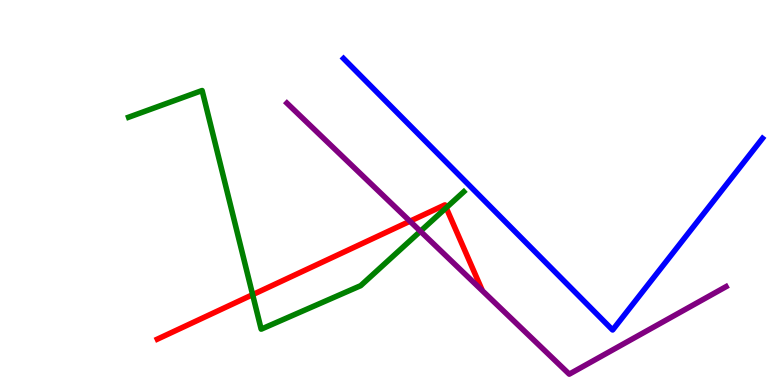[{'lines': ['blue', 'red'], 'intersections': []}, {'lines': ['green', 'red'], 'intersections': [{'x': 3.26, 'y': 2.35}, {'x': 5.76, 'y': 4.6}]}, {'lines': ['purple', 'red'], 'intersections': [{'x': 5.29, 'y': 4.25}]}, {'lines': ['blue', 'green'], 'intersections': []}, {'lines': ['blue', 'purple'], 'intersections': []}, {'lines': ['green', 'purple'], 'intersections': [{'x': 5.42, 'y': 3.99}]}]